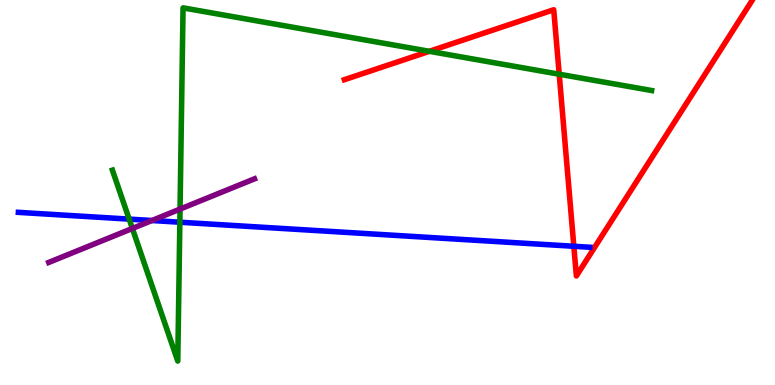[{'lines': ['blue', 'red'], 'intersections': [{'x': 7.4, 'y': 3.6}]}, {'lines': ['green', 'red'], 'intersections': [{'x': 5.54, 'y': 8.67}, {'x': 7.22, 'y': 8.07}]}, {'lines': ['purple', 'red'], 'intersections': []}, {'lines': ['blue', 'green'], 'intersections': [{'x': 1.67, 'y': 4.31}, {'x': 2.32, 'y': 4.23}]}, {'lines': ['blue', 'purple'], 'intersections': [{'x': 1.96, 'y': 4.27}]}, {'lines': ['green', 'purple'], 'intersections': [{'x': 1.71, 'y': 4.07}, {'x': 2.32, 'y': 4.57}]}]